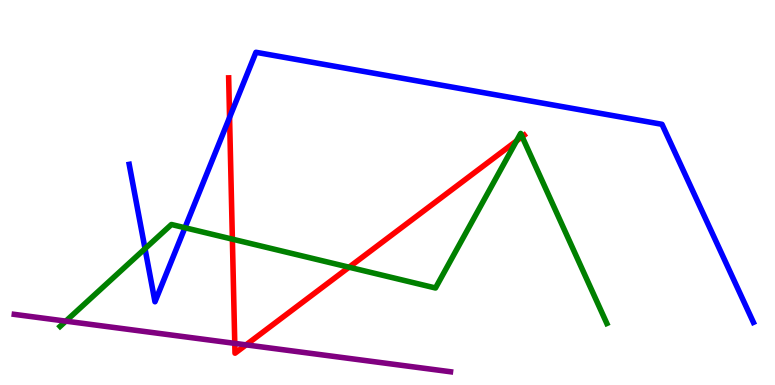[{'lines': ['blue', 'red'], 'intersections': [{'x': 2.96, 'y': 6.95}]}, {'lines': ['green', 'red'], 'intersections': [{'x': 3.0, 'y': 3.79}, {'x': 4.5, 'y': 3.06}, {'x': 6.66, 'y': 6.34}, {'x': 6.74, 'y': 6.45}]}, {'lines': ['purple', 'red'], 'intersections': [{'x': 3.03, 'y': 1.08}, {'x': 3.18, 'y': 1.04}]}, {'lines': ['blue', 'green'], 'intersections': [{'x': 1.87, 'y': 3.54}, {'x': 2.39, 'y': 4.08}]}, {'lines': ['blue', 'purple'], 'intersections': []}, {'lines': ['green', 'purple'], 'intersections': [{'x': 0.849, 'y': 1.66}]}]